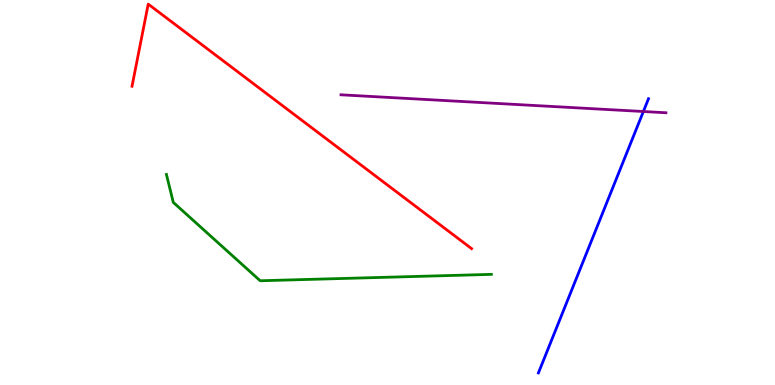[{'lines': ['blue', 'red'], 'intersections': []}, {'lines': ['green', 'red'], 'intersections': []}, {'lines': ['purple', 'red'], 'intersections': []}, {'lines': ['blue', 'green'], 'intersections': []}, {'lines': ['blue', 'purple'], 'intersections': [{'x': 8.3, 'y': 7.1}]}, {'lines': ['green', 'purple'], 'intersections': []}]